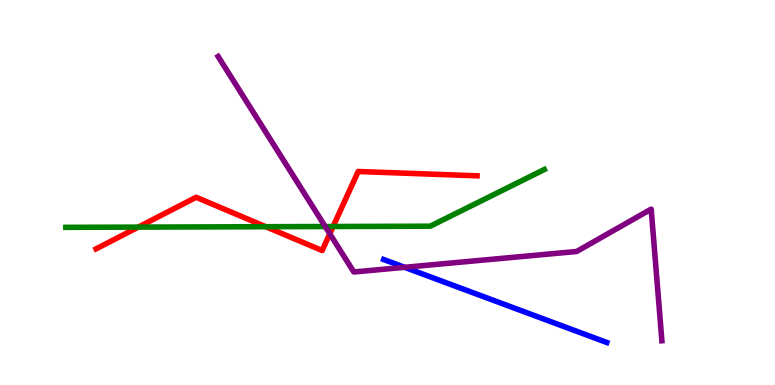[{'lines': ['blue', 'red'], 'intersections': []}, {'lines': ['green', 'red'], 'intersections': [{'x': 1.78, 'y': 4.1}, {'x': 3.43, 'y': 4.11}, {'x': 4.3, 'y': 4.12}]}, {'lines': ['purple', 'red'], 'intersections': [{'x': 4.26, 'y': 3.93}]}, {'lines': ['blue', 'green'], 'intersections': []}, {'lines': ['blue', 'purple'], 'intersections': [{'x': 5.22, 'y': 3.06}]}, {'lines': ['green', 'purple'], 'intersections': [{'x': 4.2, 'y': 4.12}]}]